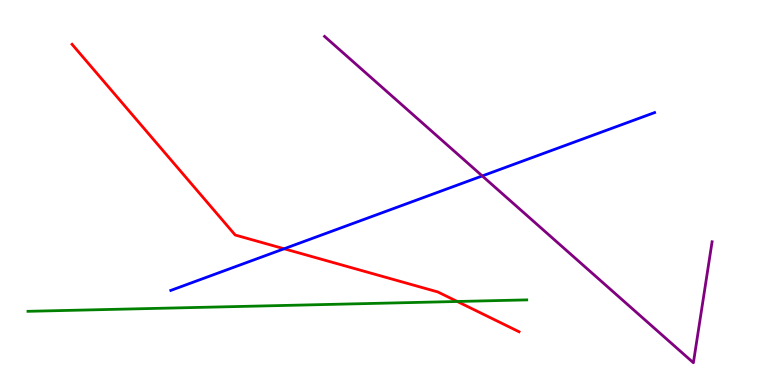[{'lines': ['blue', 'red'], 'intersections': [{'x': 3.67, 'y': 3.54}]}, {'lines': ['green', 'red'], 'intersections': [{'x': 5.9, 'y': 2.17}]}, {'lines': ['purple', 'red'], 'intersections': []}, {'lines': ['blue', 'green'], 'intersections': []}, {'lines': ['blue', 'purple'], 'intersections': [{'x': 6.22, 'y': 5.43}]}, {'lines': ['green', 'purple'], 'intersections': []}]